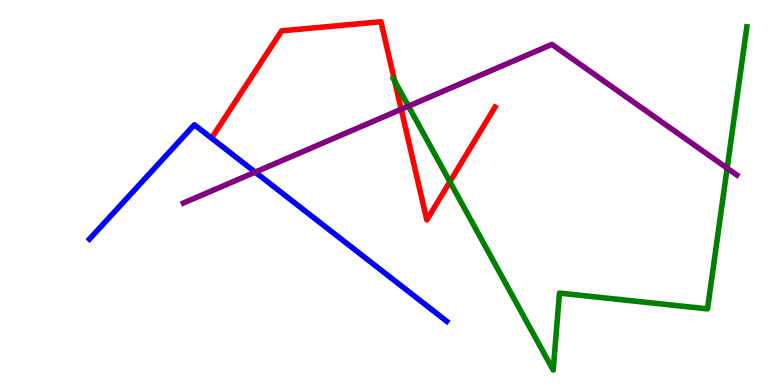[{'lines': ['blue', 'red'], 'intersections': []}, {'lines': ['green', 'red'], 'intersections': [{'x': 5.09, 'y': 7.9}, {'x': 5.81, 'y': 5.28}]}, {'lines': ['purple', 'red'], 'intersections': [{'x': 5.18, 'y': 7.16}]}, {'lines': ['blue', 'green'], 'intersections': []}, {'lines': ['blue', 'purple'], 'intersections': [{'x': 3.29, 'y': 5.53}]}, {'lines': ['green', 'purple'], 'intersections': [{'x': 5.27, 'y': 7.24}, {'x': 9.38, 'y': 5.63}]}]